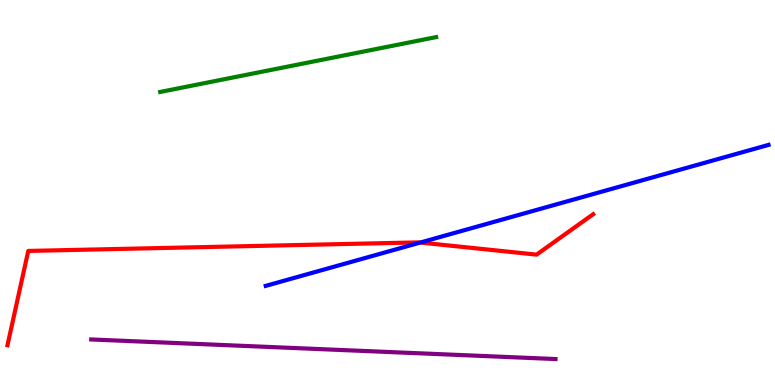[{'lines': ['blue', 'red'], 'intersections': [{'x': 5.42, 'y': 3.7}]}, {'lines': ['green', 'red'], 'intersections': []}, {'lines': ['purple', 'red'], 'intersections': []}, {'lines': ['blue', 'green'], 'intersections': []}, {'lines': ['blue', 'purple'], 'intersections': []}, {'lines': ['green', 'purple'], 'intersections': []}]